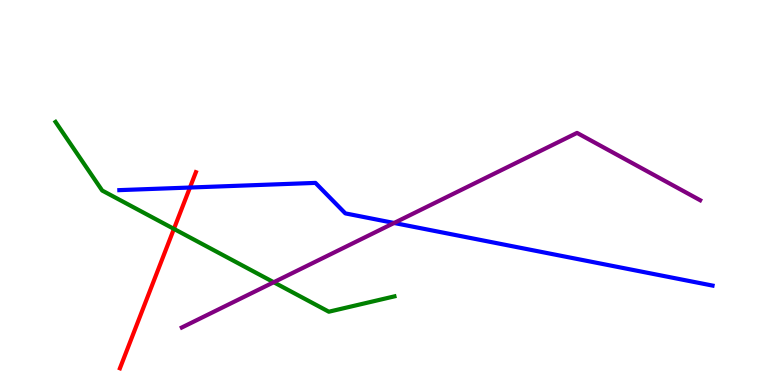[{'lines': ['blue', 'red'], 'intersections': [{'x': 2.45, 'y': 5.13}]}, {'lines': ['green', 'red'], 'intersections': [{'x': 2.24, 'y': 4.05}]}, {'lines': ['purple', 'red'], 'intersections': []}, {'lines': ['blue', 'green'], 'intersections': []}, {'lines': ['blue', 'purple'], 'intersections': [{'x': 5.09, 'y': 4.21}]}, {'lines': ['green', 'purple'], 'intersections': [{'x': 3.53, 'y': 2.67}]}]